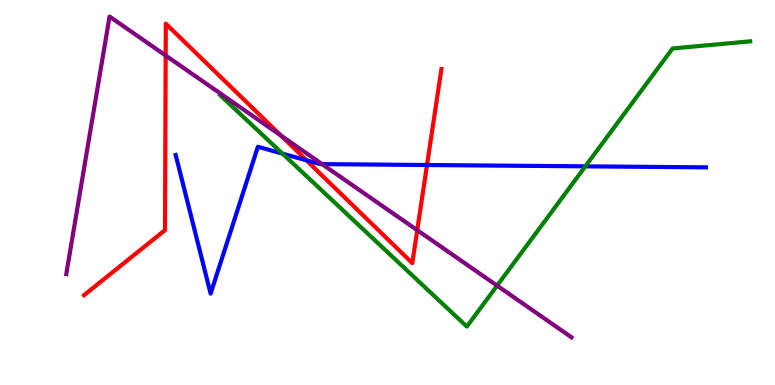[{'lines': ['blue', 'red'], 'intersections': [{'x': 3.95, 'y': 5.84}, {'x': 5.51, 'y': 5.71}]}, {'lines': ['green', 'red'], 'intersections': []}, {'lines': ['purple', 'red'], 'intersections': [{'x': 2.14, 'y': 8.56}, {'x': 3.63, 'y': 6.48}, {'x': 5.38, 'y': 4.02}]}, {'lines': ['blue', 'green'], 'intersections': [{'x': 3.65, 'y': 6.01}, {'x': 7.55, 'y': 5.68}]}, {'lines': ['blue', 'purple'], 'intersections': [{'x': 4.16, 'y': 5.74}]}, {'lines': ['green', 'purple'], 'intersections': [{'x': 6.41, 'y': 2.58}]}]